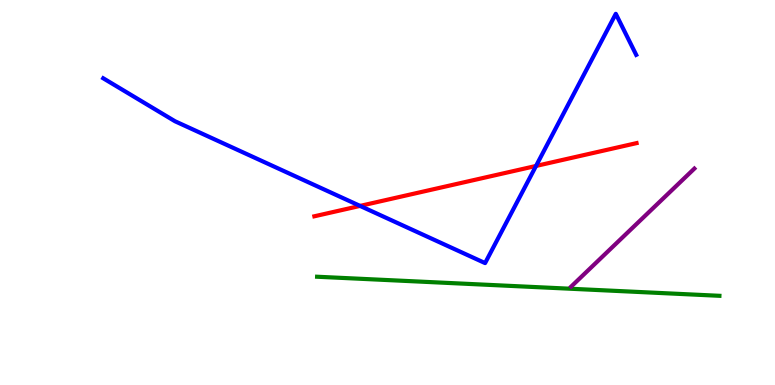[{'lines': ['blue', 'red'], 'intersections': [{'x': 4.65, 'y': 4.65}, {'x': 6.92, 'y': 5.69}]}, {'lines': ['green', 'red'], 'intersections': []}, {'lines': ['purple', 'red'], 'intersections': []}, {'lines': ['blue', 'green'], 'intersections': []}, {'lines': ['blue', 'purple'], 'intersections': []}, {'lines': ['green', 'purple'], 'intersections': []}]